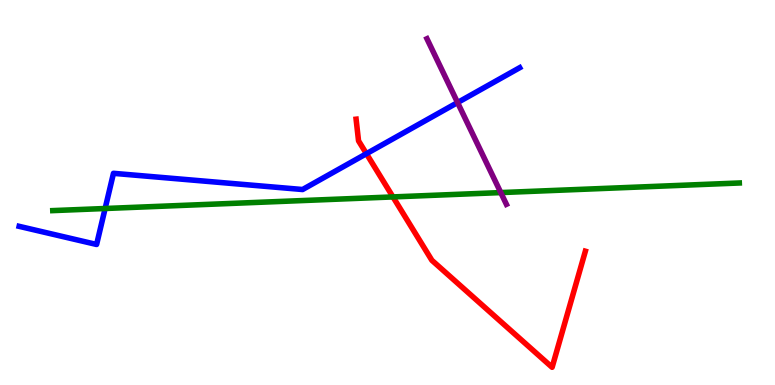[{'lines': ['blue', 'red'], 'intersections': [{'x': 4.73, 'y': 6.01}]}, {'lines': ['green', 'red'], 'intersections': [{'x': 5.07, 'y': 4.89}]}, {'lines': ['purple', 'red'], 'intersections': []}, {'lines': ['blue', 'green'], 'intersections': [{'x': 1.36, 'y': 4.58}]}, {'lines': ['blue', 'purple'], 'intersections': [{'x': 5.9, 'y': 7.34}]}, {'lines': ['green', 'purple'], 'intersections': [{'x': 6.46, 'y': 5.0}]}]